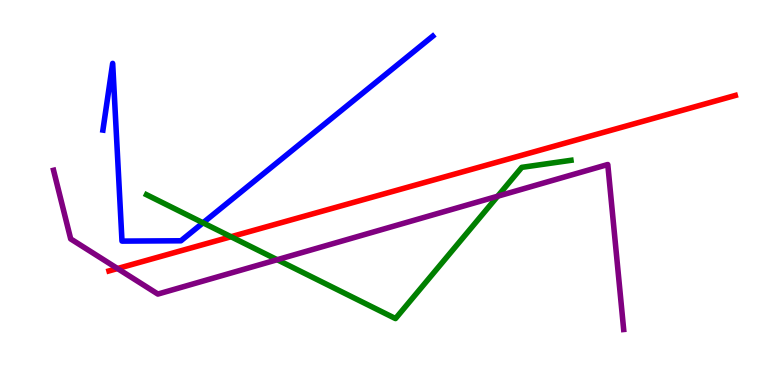[{'lines': ['blue', 'red'], 'intersections': []}, {'lines': ['green', 'red'], 'intersections': [{'x': 2.98, 'y': 3.85}]}, {'lines': ['purple', 'red'], 'intersections': [{'x': 1.52, 'y': 3.03}]}, {'lines': ['blue', 'green'], 'intersections': [{'x': 2.62, 'y': 4.21}]}, {'lines': ['blue', 'purple'], 'intersections': []}, {'lines': ['green', 'purple'], 'intersections': [{'x': 3.58, 'y': 3.25}, {'x': 6.42, 'y': 4.9}]}]